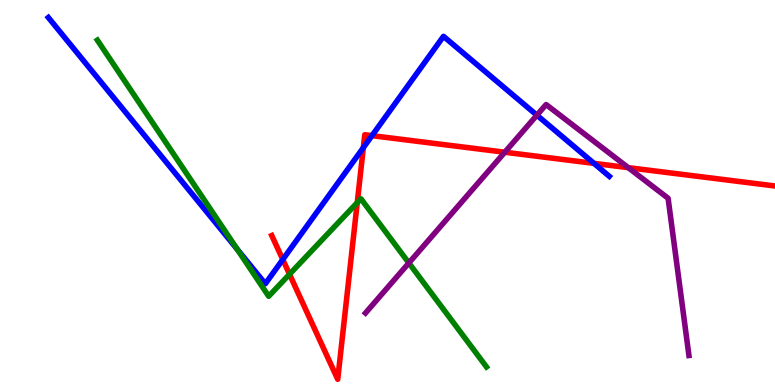[{'lines': ['blue', 'red'], 'intersections': [{'x': 3.65, 'y': 3.26}, {'x': 4.69, 'y': 6.16}, {'x': 4.8, 'y': 6.48}, {'x': 7.66, 'y': 5.76}]}, {'lines': ['green', 'red'], 'intersections': [{'x': 3.74, 'y': 2.88}, {'x': 4.61, 'y': 4.74}]}, {'lines': ['purple', 'red'], 'intersections': [{'x': 6.51, 'y': 6.05}, {'x': 8.11, 'y': 5.65}]}, {'lines': ['blue', 'green'], 'intersections': [{'x': 3.06, 'y': 3.52}]}, {'lines': ['blue', 'purple'], 'intersections': [{'x': 6.93, 'y': 7.01}]}, {'lines': ['green', 'purple'], 'intersections': [{'x': 5.28, 'y': 3.17}]}]